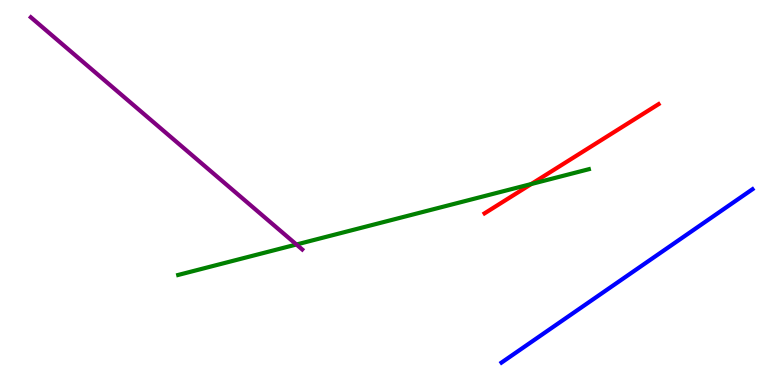[{'lines': ['blue', 'red'], 'intersections': []}, {'lines': ['green', 'red'], 'intersections': [{'x': 6.86, 'y': 5.22}]}, {'lines': ['purple', 'red'], 'intersections': []}, {'lines': ['blue', 'green'], 'intersections': []}, {'lines': ['blue', 'purple'], 'intersections': []}, {'lines': ['green', 'purple'], 'intersections': [{'x': 3.83, 'y': 3.65}]}]